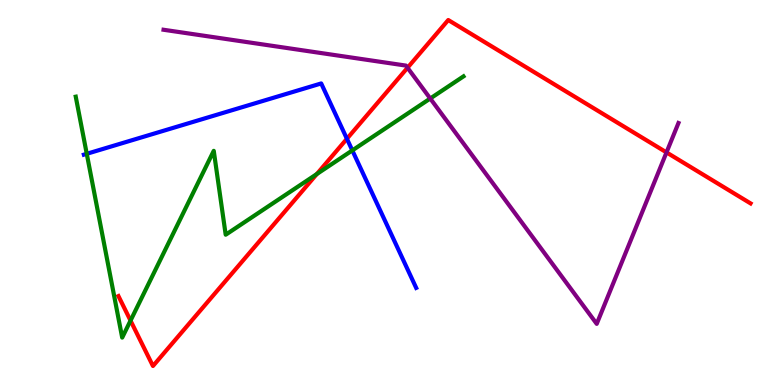[{'lines': ['blue', 'red'], 'intersections': [{'x': 4.48, 'y': 6.4}]}, {'lines': ['green', 'red'], 'intersections': [{'x': 1.68, 'y': 1.67}, {'x': 4.09, 'y': 5.48}]}, {'lines': ['purple', 'red'], 'intersections': [{'x': 5.26, 'y': 8.24}, {'x': 8.6, 'y': 6.04}]}, {'lines': ['blue', 'green'], 'intersections': [{'x': 1.12, 'y': 6.01}, {'x': 4.55, 'y': 6.09}]}, {'lines': ['blue', 'purple'], 'intersections': []}, {'lines': ['green', 'purple'], 'intersections': [{'x': 5.55, 'y': 7.44}]}]